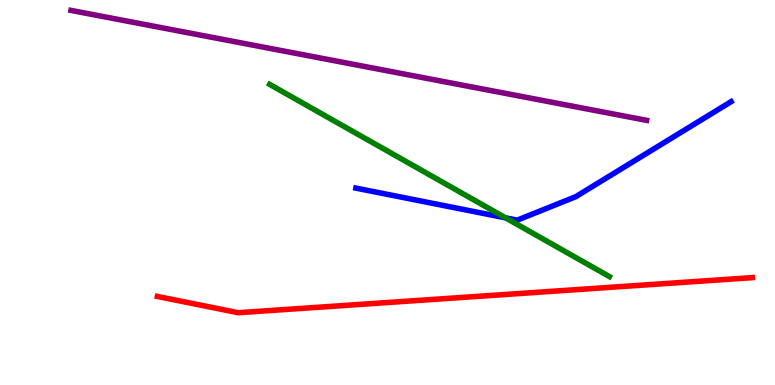[{'lines': ['blue', 'red'], 'intersections': []}, {'lines': ['green', 'red'], 'intersections': []}, {'lines': ['purple', 'red'], 'intersections': []}, {'lines': ['blue', 'green'], 'intersections': [{'x': 6.52, 'y': 4.34}]}, {'lines': ['blue', 'purple'], 'intersections': []}, {'lines': ['green', 'purple'], 'intersections': []}]